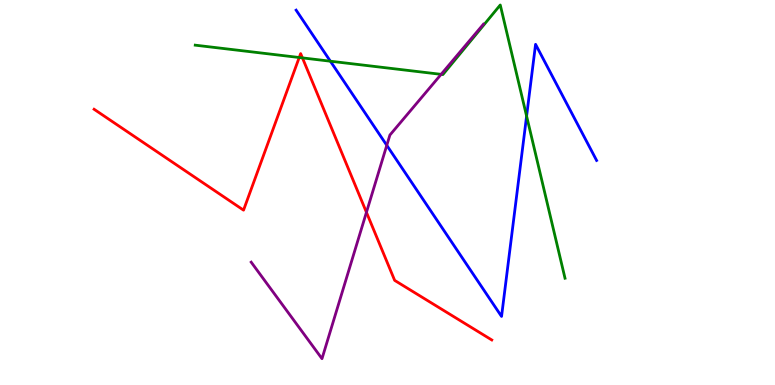[{'lines': ['blue', 'red'], 'intersections': []}, {'lines': ['green', 'red'], 'intersections': [{'x': 3.86, 'y': 8.51}, {'x': 3.9, 'y': 8.5}]}, {'lines': ['purple', 'red'], 'intersections': [{'x': 4.73, 'y': 4.49}]}, {'lines': ['blue', 'green'], 'intersections': [{'x': 4.26, 'y': 8.41}, {'x': 6.79, 'y': 6.98}]}, {'lines': ['blue', 'purple'], 'intersections': [{'x': 4.99, 'y': 6.23}]}, {'lines': ['green', 'purple'], 'intersections': [{'x': 5.69, 'y': 8.07}]}]